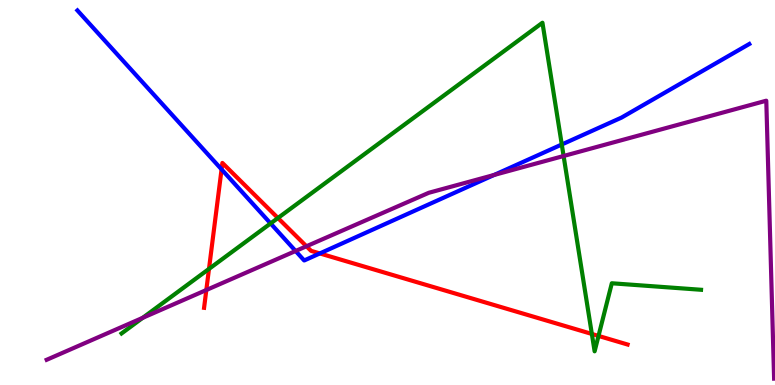[{'lines': ['blue', 'red'], 'intersections': [{'x': 2.86, 'y': 5.6}, {'x': 4.13, 'y': 3.42}]}, {'lines': ['green', 'red'], 'intersections': [{'x': 2.7, 'y': 3.02}, {'x': 3.59, 'y': 4.34}, {'x': 7.64, 'y': 1.33}, {'x': 7.72, 'y': 1.27}]}, {'lines': ['purple', 'red'], 'intersections': [{'x': 2.66, 'y': 2.47}, {'x': 3.95, 'y': 3.6}]}, {'lines': ['blue', 'green'], 'intersections': [{'x': 3.49, 'y': 4.2}, {'x': 7.25, 'y': 6.25}]}, {'lines': ['blue', 'purple'], 'intersections': [{'x': 3.81, 'y': 3.48}, {'x': 6.38, 'y': 5.46}]}, {'lines': ['green', 'purple'], 'intersections': [{'x': 1.84, 'y': 1.75}, {'x': 7.27, 'y': 5.95}]}]